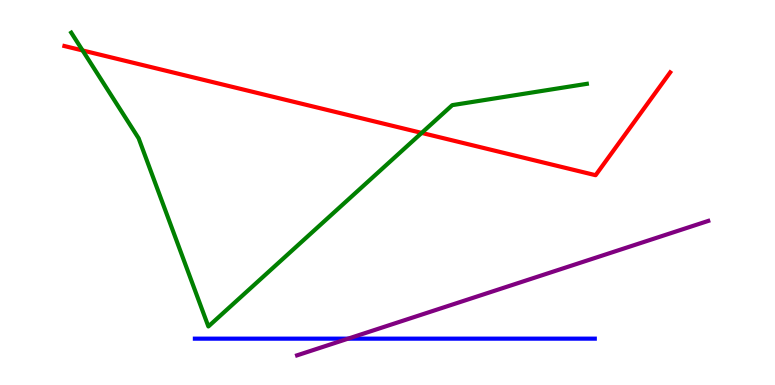[{'lines': ['blue', 'red'], 'intersections': []}, {'lines': ['green', 'red'], 'intersections': [{'x': 1.07, 'y': 8.69}, {'x': 5.44, 'y': 6.55}]}, {'lines': ['purple', 'red'], 'intersections': []}, {'lines': ['blue', 'green'], 'intersections': []}, {'lines': ['blue', 'purple'], 'intersections': [{'x': 4.49, 'y': 1.2}]}, {'lines': ['green', 'purple'], 'intersections': []}]